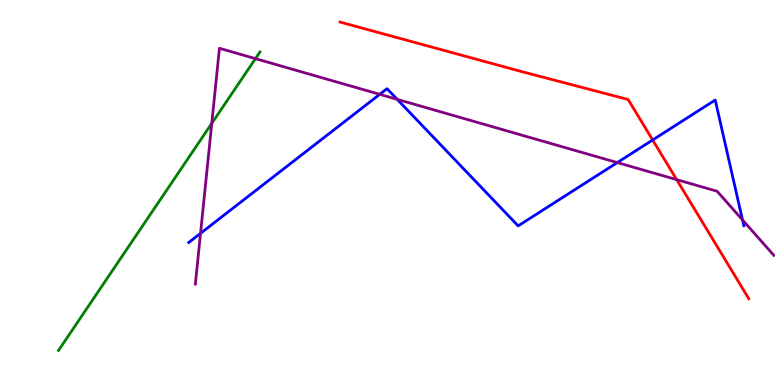[{'lines': ['blue', 'red'], 'intersections': [{'x': 8.42, 'y': 6.36}]}, {'lines': ['green', 'red'], 'intersections': []}, {'lines': ['purple', 'red'], 'intersections': [{'x': 8.73, 'y': 5.33}]}, {'lines': ['blue', 'green'], 'intersections': []}, {'lines': ['blue', 'purple'], 'intersections': [{'x': 2.59, 'y': 3.94}, {'x': 4.9, 'y': 7.55}, {'x': 5.13, 'y': 7.42}, {'x': 7.96, 'y': 5.78}, {'x': 9.58, 'y': 4.29}]}, {'lines': ['green', 'purple'], 'intersections': [{'x': 2.73, 'y': 6.8}, {'x': 3.3, 'y': 8.48}]}]